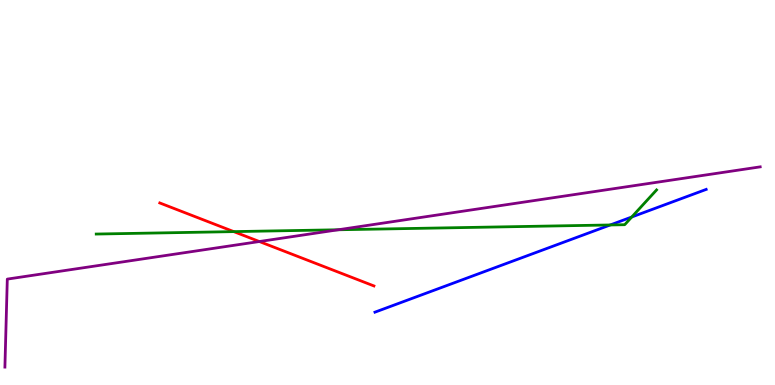[{'lines': ['blue', 'red'], 'intersections': []}, {'lines': ['green', 'red'], 'intersections': [{'x': 3.02, 'y': 3.98}]}, {'lines': ['purple', 'red'], 'intersections': [{'x': 3.35, 'y': 3.73}]}, {'lines': ['blue', 'green'], 'intersections': [{'x': 7.87, 'y': 4.16}, {'x': 8.15, 'y': 4.36}]}, {'lines': ['blue', 'purple'], 'intersections': []}, {'lines': ['green', 'purple'], 'intersections': [{'x': 4.36, 'y': 4.03}]}]